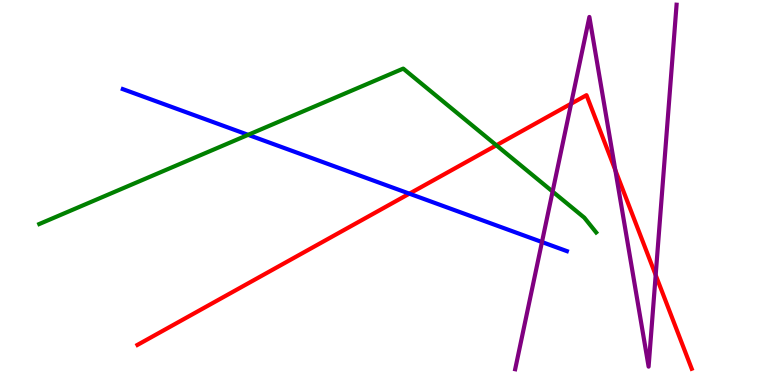[{'lines': ['blue', 'red'], 'intersections': [{'x': 5.28, 'y': 4.97}]}, {'lines': ['green', 'red'], 'intersections': [{'x': 6.4, 'y': 6.23}]}, {'lines': ['purple', 'red'], 'intersections': [{'x': 7.37, 'y': 7.31}, {'x': 7.94, 'y': 5.58}, {'x': 8.46, 'y': 2.86}]}, {'lines': ['blue', 'green'], 'intersections': [{'x': 3.2, 'y': 6.5}]}, {'lines': ['blue', 'purple'], 'intersections': [{'x': 6.99, 'y': 3.71}]}, {'lines': ['green', 'purple'], 'intersections': [{'x': 7.13, 'y': 5.02}]}]